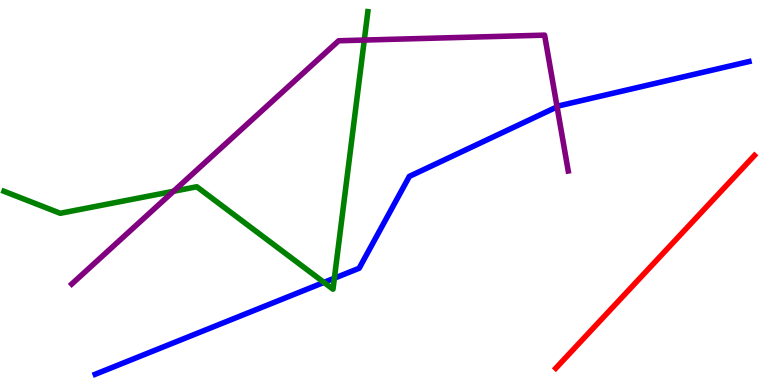[{'lines': ['blue', 'red'], 'intersections': []}, {'lines': ['green', 'red'], 'intersections': []}, {'lines': ['purple', 'red'], 'intersections': []}, {'lines': ['blue', 'green'], 'intersections': [{'x': 4.18, 'y': 2.67}, {'x': 4.31, 'y': 2.77}]}, {'lines': ['blue', 'purple'], 'intersections': [{'x': 7.19, 'y': 7.22}]}, {'lines': ['green', 'purple'], 'intersections': [{'x': 2.24, 'y': 5.03}, {'x': 4.7, 'y': 8.96}]}]